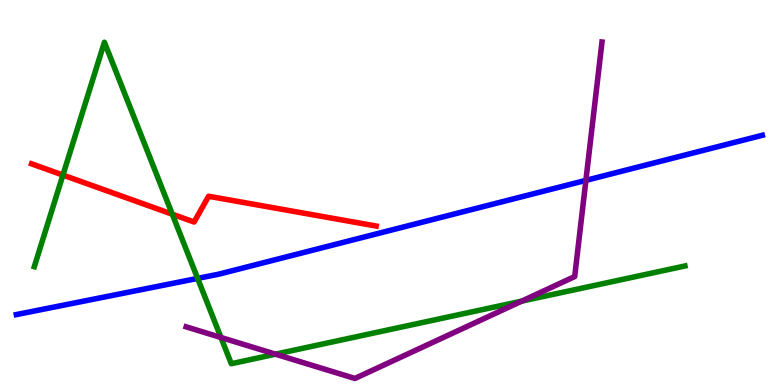[{'lines': ['blue', 'red'], 'intersections': []}, {'lines': ['green', 'red'], 'intersections': [{'x': 0.812, 'y': 5.45}, {'x': 2.22, 'y': 4.44}]}, {'lines': ['purple', 'red'], 'intersections': []}, {'lines': ['blue', 'green'], 'intersections': [{'x': 2.55, 'y': 2.77}]}, {'lines': ['blue', 'purple'], 'intersections': [{'x': 7.56, 'y': 5.32}]}, {'lines': ['green', 'purple'], 'intersections': [{'x': 2.85, 'y': 1.23}, {'x': 3.56, 'y': 0.801}, {'x': 6.73, 'y': 2.18}]}]